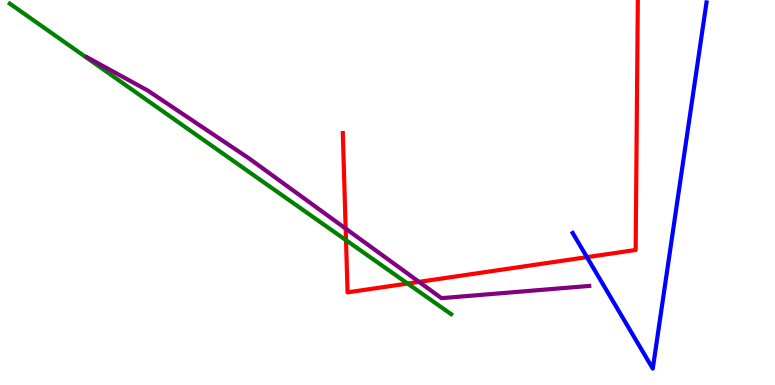[{'lines': ['blue', 'red'], 'intersections': [{'x': 7.57, 'y': 3.32}]}, {'lines': ['green', 'red'], 'intersections': [{'x': 4.46, 'y': 3.76}, {'x': 5.26, 'y': 2.64}]}, {'lines': ['purple', 'red'], 'intersections': [{'x': 4.46, 'y': 4.06}, {'x': 5.41, 'y': 2.68}]}, {'lines': ['blue', 'green'], 'intersections': []}, {'lines': ['blue', 'purple'], 'intersections': []}, {'lines': ['green', 'purple'], 'intersections': []}]